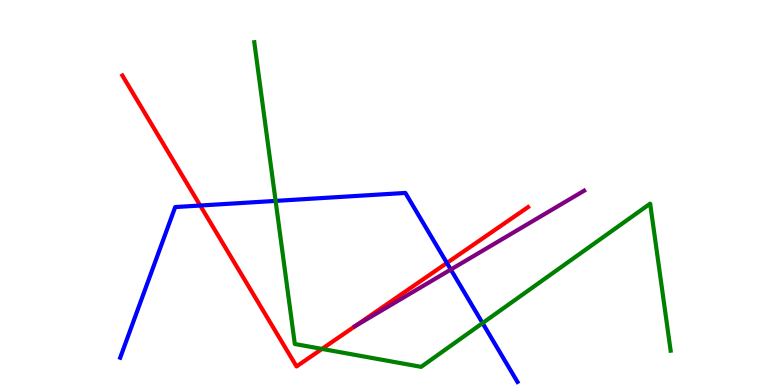[{'lines': ['blue', 'red'], 'intersections': [{'x': 2.58, 'y': 4.66}, {'x': 5.77, 'y': 3.17}]}, {'lines': ['green', 'red'], 'intersections': [{'x': 4.15, 'y': 0.937}]}, {'lines': ['purple', 'red'], 'intersections': [{'x': 4.59, 'y': 1.53}]}, {'lines': ['blue', 'green'], 'intersections': [{'x': 3.56, 'y': 4.78}, {'x': 6.23, 'y': 1.61}]}, {'lines': ['blue', 'purple'], 'intersections': [{'x': 5.82, 'y': 3.0}]}, {'lines': ['green', 'purple'], 'intersections': []}]